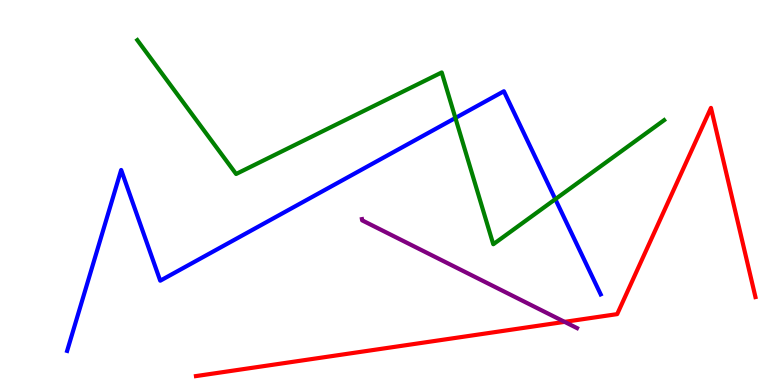[{'lines': ['blue', 'red'], 'intersections': []}, {'lines': ['green', 'red'], 'intersections': []}, {'lines': ['purple', 'red'], 'intersections': [{'x': 7.29, 'y': 1.64}]}, {'lines': ['blue', 'green'], 'intersections': [{'x': 5.88, 'y': 6.94}, {'x': 7.17, 'y': 4.83}]}, {'lines': ['blue', 'purple'], 'intersections': []}, {'lines': ['green', 'purple'], 'intersections': []}]